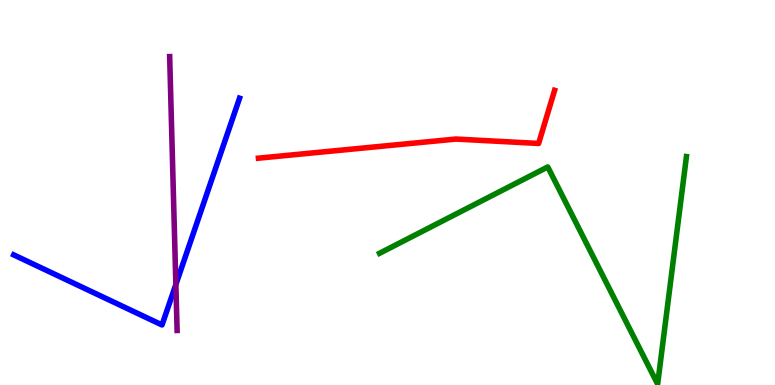[{'lines': ['blue', 'red'], 'intersections': []}, {'lines': ['green', 'red'], 'intersections': []}, {'lines': ['purple', 'red'], 'intersections': []}, {'lines': ['blue', 'green'], 'intersections': []}, {'lines': ['blue', 'purple'], 'intersections': [{'x': 2.27, 'y': 2.61}]}, {'lines': ['green', 'purple'], 'intersections': []}]